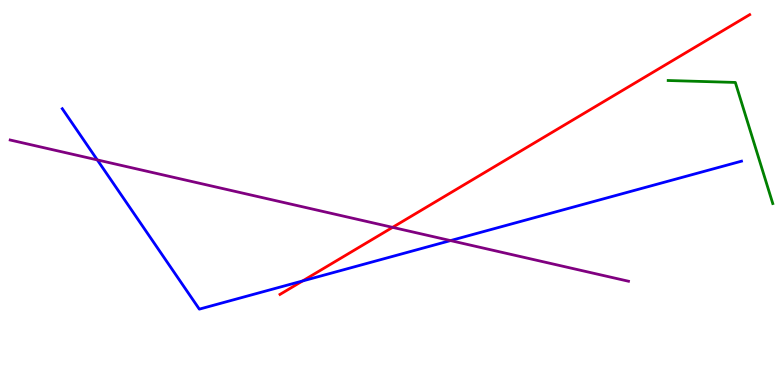[{'lines': ['blue', 'red'], 'intersections': [{'x': 3.9, 'y': 2.7}]}, {'lines': ['green', 'red'], 'intersections': []}, {'lines': ['purple', 'red'], 'intersections': [{'x': 5.07, 'y': 4.09}]}, {'lines': ['blue', 'green'], 'intersections': []}, {'lines': ['blue', 'purple'], 'intersections': [{'x': 1.26, 'y': 5.85}, {'x': 5.81, 'y': 3.75}]}, {'lines': ['green', 'purple'], 'intersections': []}]